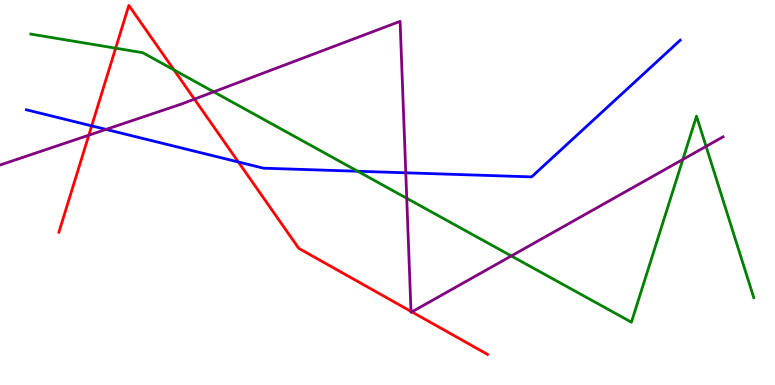[{'lines': ['blue', 'red'], 'intersections': [{'x': 1.18, 'y': 6.73}, {'x': 3.08, 'y': 5.79}]}, {'lines': ['green', 'red'], 'intersections': [{'x': 1.49, 'y': 8.75}, {'x': 2.24, 'y': 8.18}]}, {'lines': ['purple', 'red'], 'intersections': [{'x': 1.15, 'y': 6.49}, {'x': 2.51, 'y': 7.42}, {'x': 5.3, 'y': 1.91}, {'x': 5.31, 'y': 1.9}]}, {'lines': ['blue', 'green'], 'intersections': [{'x': 4.62, 'y': 5.55}]}, {'lines': ['blue', 'purple'], 'intersections': [{'x': 1.37, 'y': 6.64}, {'x': 5.24, 'y': 5.51}]}, {'lines': ['green', 'purple'], 'intersections': [{'x': 2.76, 'y': 7.61}, {'x': 5.25, 'y': 4.85}, {'x': 6.6, 'y': 3.35}, {'x': 8.81, 'y': 5.86}, {'x': 9.11, 'y': 6.2}]}]